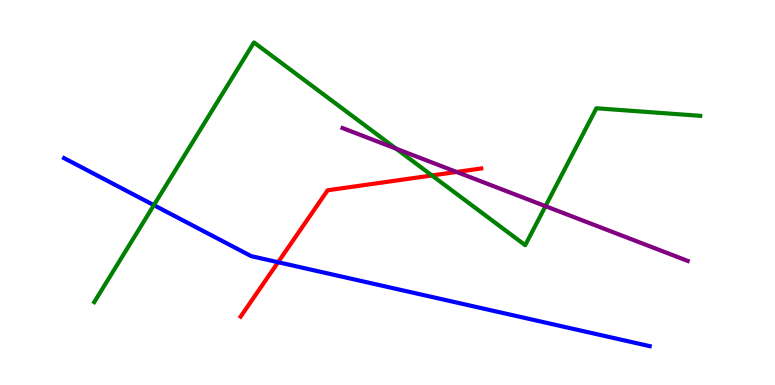[{'lines': ['blue', 'red'], 'intersections': [{'x': 3.59, 'y': 3.19}]}, {'lines': ['green', 'red'], 'intersections': [{'x': 5.57, 'y': 5.44}]}, {'lines': ['purple', 'red'], 'intersections': [{'x': 5.89, 'y': 5.53}]}, {'lines': ['blue', 'green'], 'intersections': [{'x': 1.99, 'y': 4.67}]}, {'lines': ['blue', 'purple'], 'intersections': []}, {'lines': ['green', 'purple'], 'intersections': [{'x': 5.11, 'y': 6.14}, {'x': 7.04, 'y': 4.65}]}]